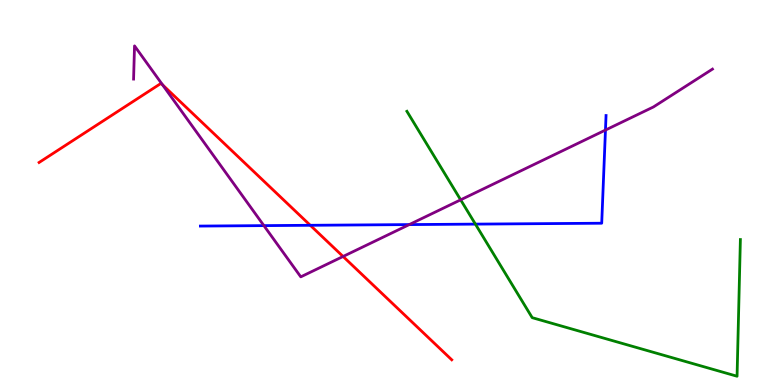[{'lines': ['blue', 'red'], 'intersections': [{'x': 4.0, 'y': 4.15}]}, {'lines': ['green', 'red'], 'intersections': []}, {'lines': ['purple', 'red'], 'intersections': [{'x': 2.1, 'y': 7.8}, {'x': 4.43, 'y': 3.34}]}, {'lines': ['blue', 'green'], 'intersections': [{'x': 6.13, 'y': 4.18}]}, {'lines': ['blue', 'purple'], 'intersections': [{'x': 3.41, 'y': 4.14}, {'x': 5.28, 'y': 4.17}, {'x': 7.81, 'y': 6.62}]}, {'lines': ['green', 'purple'], 'intersections': [{'x': 5.94, 'y': 4.81}]}]